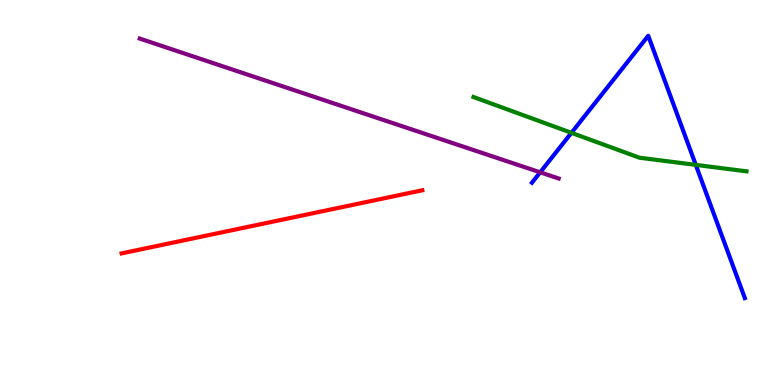[{'lines': ['blue', 'red'], 'intersections': []}, {'lines': ['green', 'red'], 'intersections': []}, {'lines': ['purple', 'red'], 'intersections': []}, {'lines': ['blue', 'green'], 'intersections': [{'x': 7.37, 'y': 6.55}, {'x': 8.98, 'y': 5.72}]}, {'lines': ['blue', 'purple'], 'intersections': [{'x': 6.97, 'y': 5.52}]}, {'lines': ['green', 'purple'], 'intersections': []}]